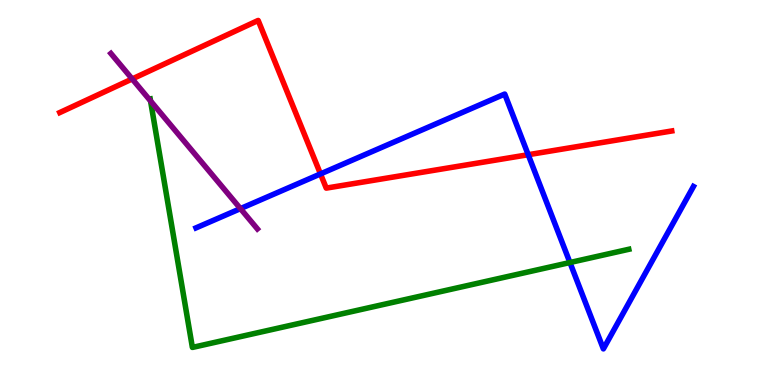[{'lines': ['blue', 'red'], 'intersections': [{'x': 4.14, 'y': 5.48}, {'x': 6.82, 'y': 5.98}]}, {'lines': ['green', 'red'], 'intersections': []}, {'lines': ['purple', 'red'], 'intersections': [{'x': 1.71, 'y': 7.95}]}, {'lines': ['blue', 'green'], 'intersections': [{'x': 7.35, 'y': 3.18}]}, {'lines': ['blue', 'purple'], 'intersections': [{'x': 3.1, 'y': 4.58}]}, {'lines': ['green', 'purple'], 'intersections': [{'x': 1.94, 'y': 7.38}]}]